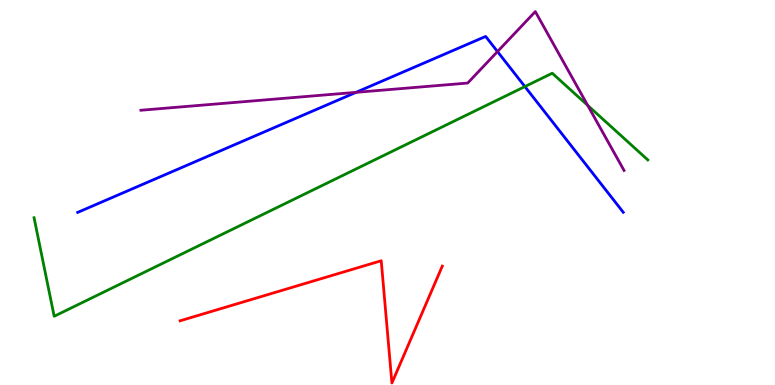[{'lines': ['blue', 'red'], 'intersections': []}, {'lines': ['green', 'red'], 'intersections': []}, {'lines': ['purple', 'red'], 'intersections': []}, {'lines': ['blue', 'green'], 'intersections': [{'x': 6.77, 'y': 7.75}]}, {'lines': ['blue', 'purple'], 'intersections': [{'x': 4.59, 'y': 7.6}, {'x': 6.42, 'y': 8.66}]}, {'lines': ['green', 'purple'], 'intersections': [{'x': 7.58, 'y': 7.26}]}]